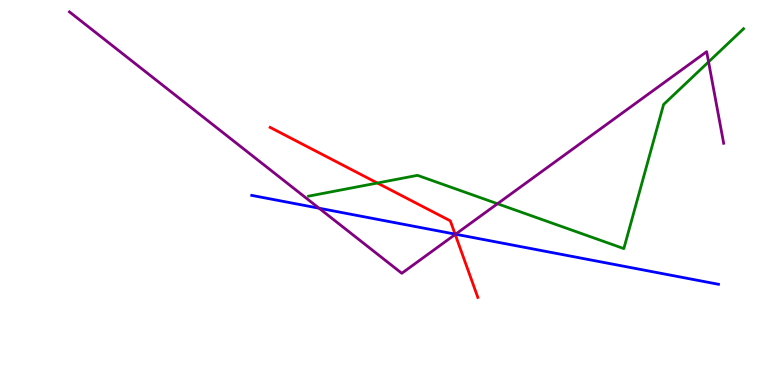[{'lines': ['blue', 'red'], 'intersections': [{'x': 5.87, 'y': 3.92}]}, {'lines': ['green', 'red'], 'intersections': [{'x': 4.87, 'y': 5.25}]}, {'lines': ['purple', 'red'], 'intersections': [{'x': 5.87, 'y': 3.91}]}, {'lines': ['blue', 'green'], 'intersections': []}, {'lines': ['blue', 'purple'], 'intersections': [{'x': 4.12, 'y': 4.59}, {'x': 5.88, 'y': 3.92}]}, {'lines': ['green', 'purple'], 'intersections': [{'x': 6.42, 'y': 4.71}, {'x': 9.14, 'y': 8.39}]}]